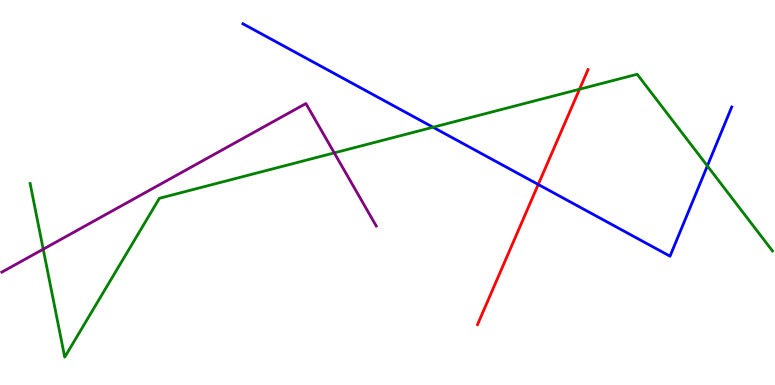[{'lines': ['blue', 'red'], 'intersections': [{'x': 6.95, 'y': 5.21}]}, {'lines': ['green', 'red'], 'intersections': [{'x': 7.48, 'y': 7.68}]}, {'lines': ['purple', 'red'], 'intersections': []}, {'lines': ['blue', 'green'], 'intersections': [{'x': 5.59, 'y': 6.69}, {'x': 9.13, 'y': 5.69}]}, {'lines': ['blue', 'purple'], 'intersections': []}, {'lines': ['green', 'purple'], 'intersections': [{'x': 0.558, 'y': 3.53}, {'x': 4.31, 'y': 6.03}]}]